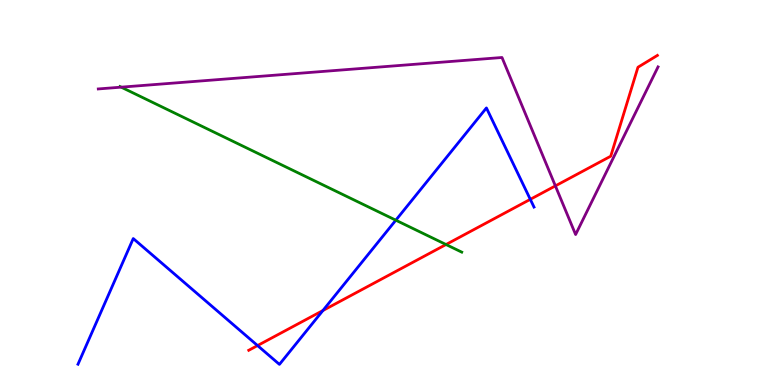[{'lines': ['blue', 'red'], 'intersections': [{'x': 3.32, 'y': 1.02}, {'x': 4.17, 'y': 1.93}, {'x': 6.84, 'y': 4.82}]}, {'lines': ['green', 'red'], 'intersections': [{'x': 5.76, 'y': 3.65}]}, {'lines': ['purple', 'red'], 'intersections': [{'x': 7.17, 'y': 5.17}]}, {'lines': ['blue', 'green'], 'intersections': [{'x': 5.11, 'y': 4.28}]}, {'lines': ['blue', 'purple'], 'intersections': []}, {'lines': ['green', 'purple'], 'intersections': [{'x': 1.56, 'y': 7.74}]}]